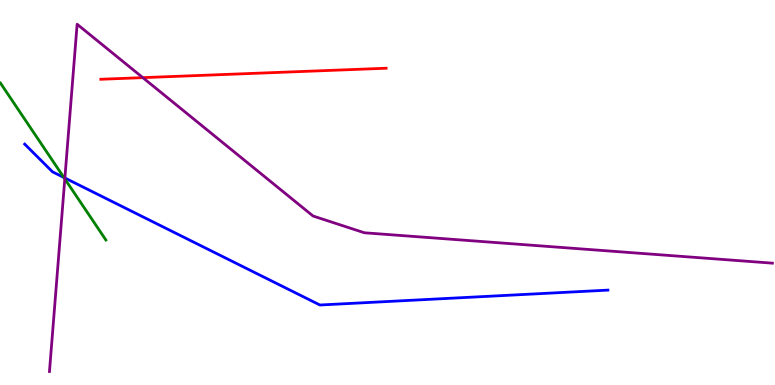[{'lines': ['blue', 'red'], 'intersections': []}, {'lines': ['green', 'red'], 'intersections': []}, {'lines': ['purple', 'red'], 'intersections': [{'x': 1.84, 'y': 7.98}]}, {'lines': ['blue', 'green'], 'intersections': [{'x': 0.824, 'y': 5.39}]}, {'lines': ['blue', 'purple'], 'intersections': [{'x': 0.837, 'y': 5.38}]}, {'lines': ['green', 'purple'], 'intersections': [{'x': 0.836, 'y': 5.35}]}]